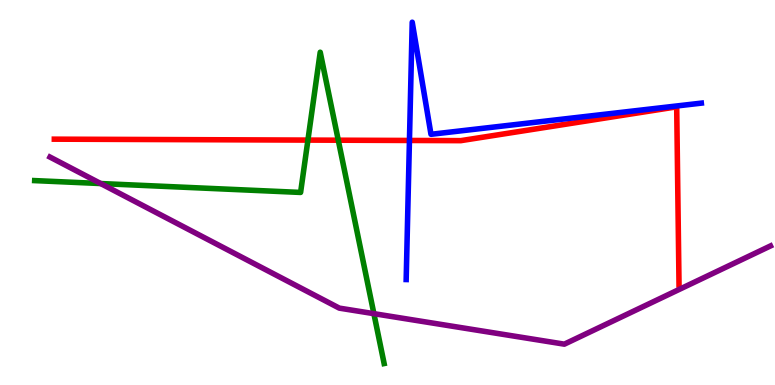[{'lines': ['blue', 'red'], 'intersections': [{'x': 5.28, 'y': 6.35}]}, {'lines': ['green', 'red'], 'intersections': [{'x': 3.97, 'y': 6.36}, {'x': 4.36, 'y': 6.36}]}, {'lines': ['purple', 'red'], 'intersections': []}, {'lines': ['blue', 'green'], 'intersections': []}, {'lines': ['blue', 'purple'], 'intersections': []}, {'lines': ['green', 'purple'], 'intersections': [{'x': 1.3, 'y': 5.23}, {'x': 4.82, 'y': 1.85}]}]